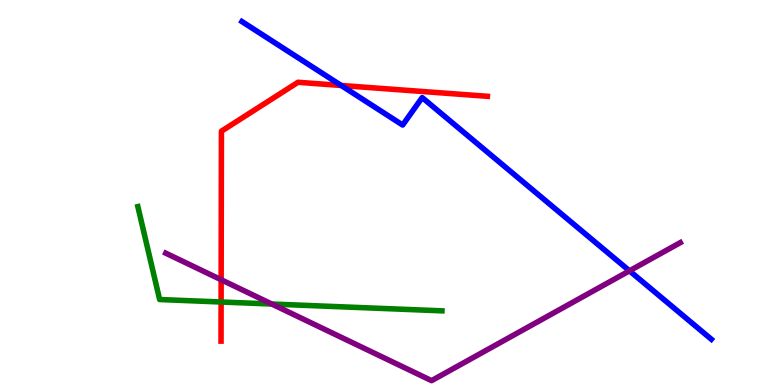[{'lines': ['blue', 'red'], 'intersections': [{'x': 4.4, 'y': 7.78}]}, {'lines': ['green', 'red'], 'intersections': [{'x': 2.85, 'y': 2.16}]}, {'lines': ['purple', 'red'], 'intersections': [{'x': 2.85, 'y': 2.73}]}, {'lines': ['blue', 'green'], 'intersections': []}, {'lines': ['blue', 'purple'], 'intersections': [{'x': 8.12, 'y': 2.97}]}, {'lines': ['green', 'purple'], 'intersections': [{'x': 3.51, 'y': 2.1}]}]